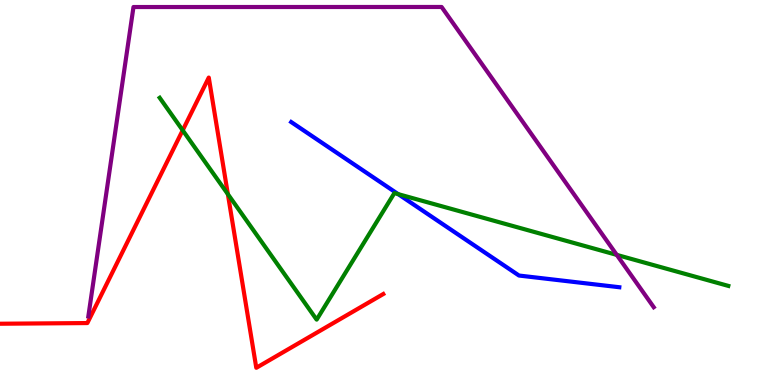[{'lines': ['blue', 'red'], 'intersections': []}, {'lines': ['green', 'red'], 'intersections': [{'x': 2.36, 'y': 6.62}, {'x': 2.94, 'y': 4.96}]}, {'lines': ['purple', 'red'], 'intersections': []}, {'lines': ['blue', 'green'], 'intersections': [{'x': 5.14, 'y': 4.96}]}, {'lines': ['blue', 'purple'], 'intersections': []}, {'lines': ['green', 'purple'], 'intersections': [{'x': 7.96, 'y': 3.38}]}]